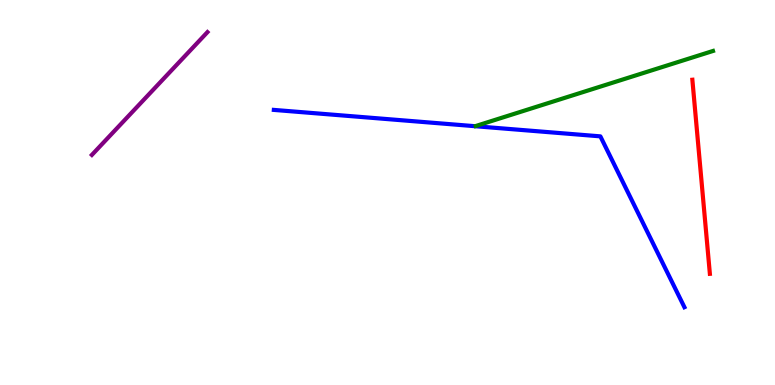[{'lines': ['blue', 'red'], 'intersections': []}, {'lines': ['green', 'red'], 'intersections': []}, {'lines': ['purple', 'red'], 'intersections': []}, {'lines': ['blue', 'green'], 'intersections': []}, {'lines': ['blue', 'purple'], 'intersections': []}, {'lines': ['green', 'purple'], 'intersections': []}]